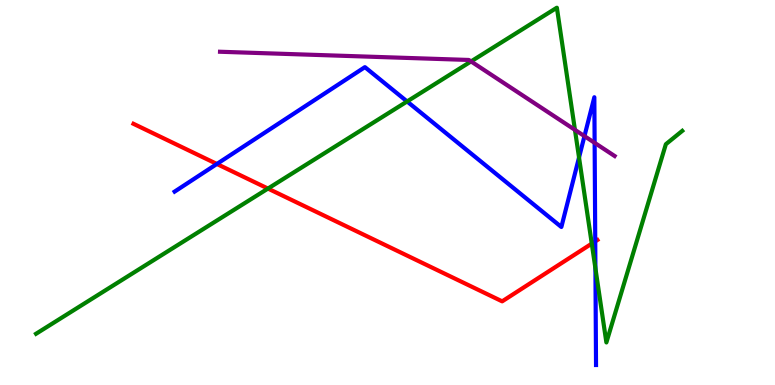[{'lines': ['blue', 'red'], 'intersections': [{'x': 2.8, 'y': 5.74}, {'x': 7.68, 'y': 3.73}]}, {'lines': ['green', 'red'], 'intersections': [{'x': 3.46, 'y': 5.1}, {'x': 7.64, 'y': 3.67}]}, {'lines': ['purple', 'red'], 'intersections': []}, {'lines': ['blue', 'green'], 'intersections': [{'x': 5.25, 'y': 7.36}, {'x': 7.47, 'y': 5.91}, {'x': 7.68, 'y': 3.03}]}, {'lines': ['blue', 'purple'], 'intersections': [{'x': 7.54, 'y': 6.46}, {'x': 7.67, 'y': 6.29}]}, {'lines': ['green', 'purple'], 'intersections': [{'x': 6.08, 'y': 8.4}, {'x': 7.42, 'y': 6.63}]}]